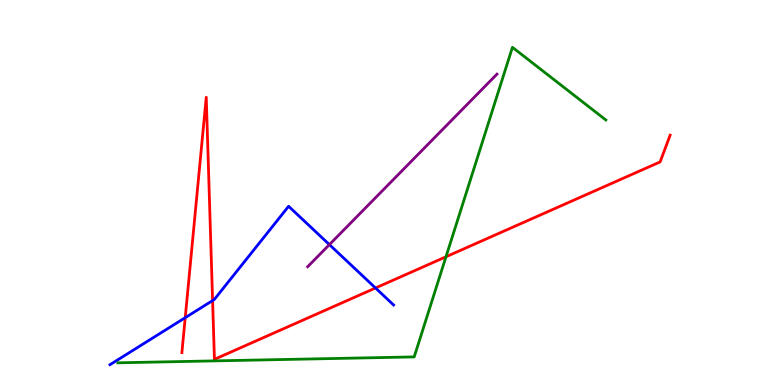[{'lines': ['blue', 'red'], 'intersections': [{'x': 2.39, 'y': 1.75}, {'x': 2.74, 'y': 2.19}, {'x': 4.85, 'y': 2.52}]}, {'lines': ['green', 'red'], 'intersections': [{'x': 5.75, 'y': 3.33}]}, {'lines': ['purple', 'red'], 'intersections': []}, {'lines': ['blue', 'green'], 'intersections': []}, {'lines': ['blue', 'purple'], 'intersections': [{'x': 4.25, 'y': 3.65}]}, {'lines': ['green', 'purple'], 'intersections': []}]